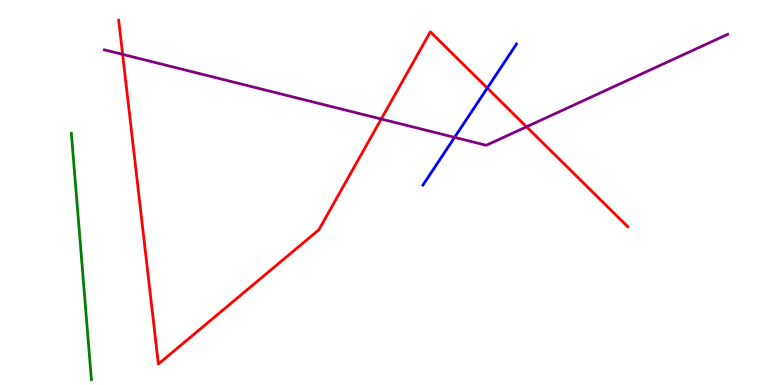[{'lines': ['blue', 'red'], 'intersections': [{'x': 6.29, 'y': 7.71}]}, {'lines': ['green', 'red'], 'intersections': []}, {'lines': ['purple', 'red'], 'intersections': [{'x': 1.58, 'y': 8.59}, {'x': 4.92, 'y': 6.91}, {'x': 6.79, 'y': 6.71}]}, {'lines': ['blue', 'green'], 'intersections': []}, {'lines': ['blue', 'purple'], 'intersections': [{'x': 5.87, 'y': 6.43}]}, {'lines': ['green', 'purple'], 'intersections': []}]